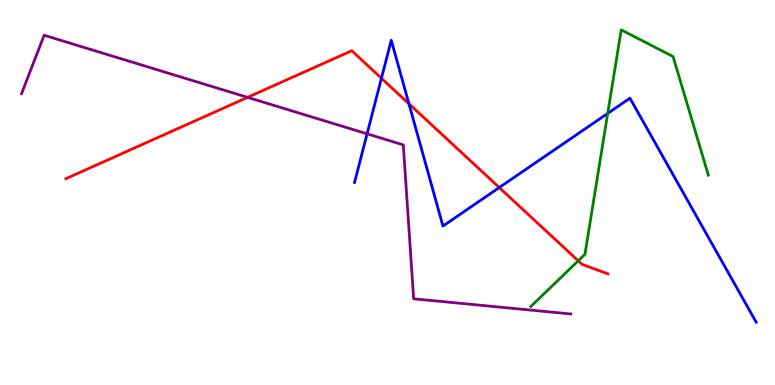[{'lines': ['blue', 'red'], 'intersections': [{'x': 4.92, 'y': 7.97}, {'x': 5.28, 'y': 7.3}, {'x': 6.44, 'y': 5.13}]}, {'lines': ['green', 'red'], 'intersections': [{'x': 7.46, 'y': 3.23}]}, {'lines': ['purple', 'red'], 'intersections': [{'x': 3.19, 'y': 7.47}]}, {'lines': ['blue', 'green'], 'intersections': [{'x': 7.84, 'y': 7.05}]}, {'lines': ['blue', 'purple'], 'intersections': [{'x': 4.74, 'y': 6.52}]}, {'lines': ['green', 'purple'], 'intersections': []}]